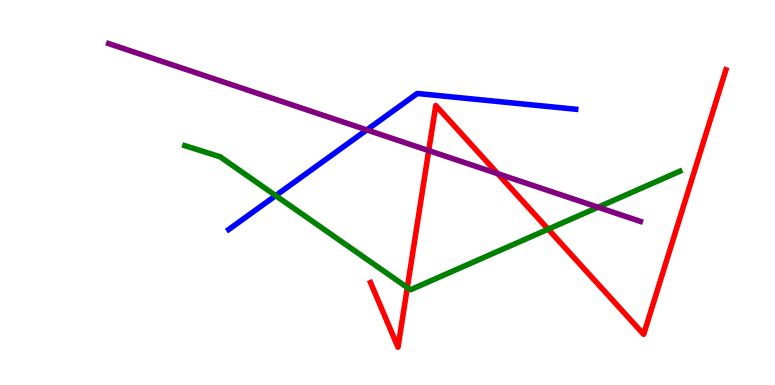[{'lines': ['blue', 'red'], 'intersections': []}, {'lines': ['green', 'red'], 'intersections': [{'x': 5.26, 'y': 2.53}, {'x': 7.07, 'y': 4.05}]}, {'lines': ['purple', 'red'], 'intersections': [{'x': 5.53, 'y': 6.09}, {'x': 6.42, 'y': 5.49}]}, {'lines': ['blue', 'green'], 'intersections': [{'x': 3.56, 'y': 4.92}]}, {'lines': ['blue', 'purple'], 'intersections': [{'x': 4.73, 'y': 6.63}]}, {'lines': ['green', 'purple'], 'intersections': [{'x': 7.72, 'y': 4.62}]}]